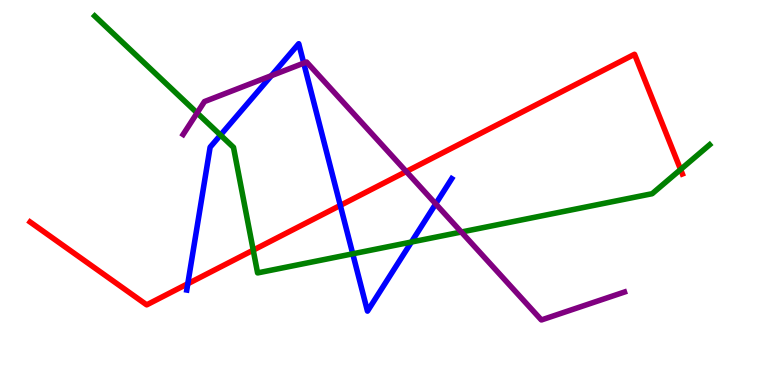[{'lines': ['blue', 'red'], 'intersections': [{'x': 2.42, 'y': 2.63}, {'x': 4.39, 'y': 4.66}]}, {'lines': ['green', 'red'], 'intersections': [{'x': 3.27, 'y': 3.5}, {'x': 8.78, 'y': 5.6}]}, {'lines': ['purple', 'red'], 'intersections': [{'x': 5.24, 'y': 5.54}]}, {'lines': ['blue', 'green'], 'intersections': [{'x': 2.85, 'y': 6.49}, {'x': 4.55, 'y': 3.41}, {'x': 5.31, 'y': 3.71}]}, {'lines': ['blue', 'purple'], 'intersections': [{'x': 3.5, 'y': 8.03}, {'x': 3.92, 'y': 8.36}, {'x': 5.62, 'y': 4.7}]}, {'lines': ['green', 'purple'], 'intersections': [{'x': 2.54, 'y': 7.07}, {'x': 5.95, 'y': 3.97}]}]